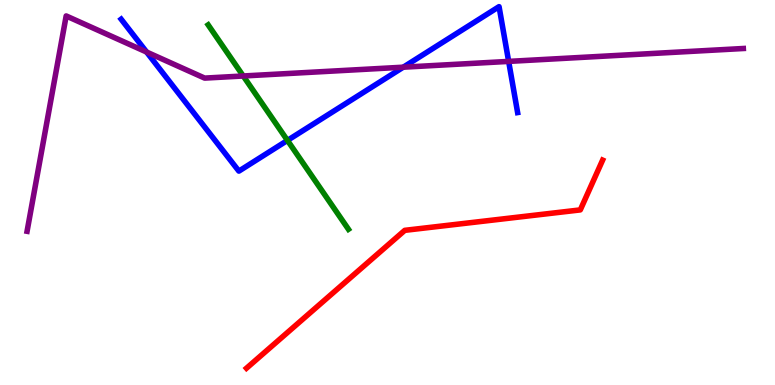[{'lines': ['blue', 'red'], 'intersections': []}, {'lines': ['green', 'red'], 'intersections': []}, {'lines': ['purple', 'red'], 'intersections': []}, {'lines': ['blue', 'green'], 'intersections': [{'x': 3.71, 'y': 6.35}]}, {'lines': ['blue', 'purple'], 'intersections': [{'x': 1.89, 'y': 8.65}, {'x': 5.2, 'y': 8.25}, {'x': 6.56, 'y': 8.41}]}, {'lines': ['green', 'purple'], 'intersections': [{'x': 3.14, 'y': 8.03}]}]